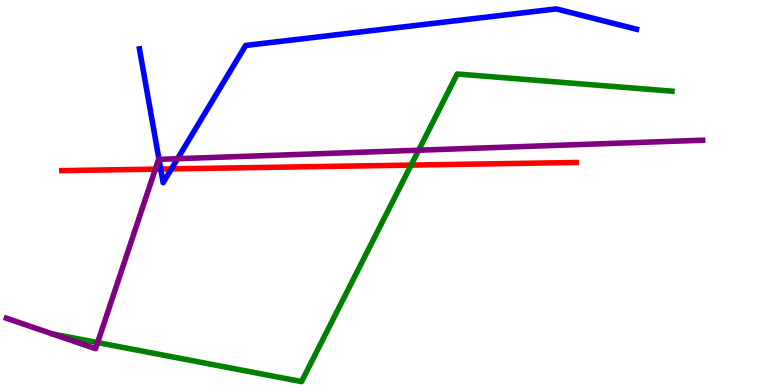[{'lines': ['blue', 'red'], 'intersections': [{'x': 2.07, 'y': 5.61}, {'x': 2.21, 'y': 5.61}]}, {'lines': ['green', 'red'], 'intersections': [{'x': 5.3, 'y': 5.71}]}, {'lines': ['purple', 'red'], 'intersections': [{'x': 2.0, 'y': 5.61}]}, {'lines': ['blue', 'green'], 'intersections': []}, {'lines': ['blue', 'purple'], 'intersections': [{'x': 2.05, 'y': 5.86}, {'x': 2.29, 'y': 5.88}]}, {'lines': ['green', 'purple'], 'intersections': [{'x': 1.26, 'y': 1.1}, {'x': 5.4, 'y': 6.1}]}]